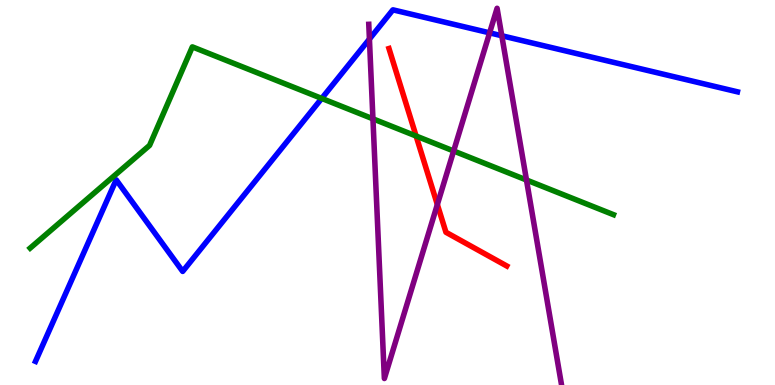[{'lines': ['blue', 'red'], 'intersections': []}, {'lines': ['green', 'red'], 'intersections': [{'x': 5.37, 'y': 6.47}]}, {'lines': ['purple', 'red'], 'intersections': [{'x': 5.64, 'y': 4.69}]}, {'lines': ['blue', 'green'], 'intersections': [{'x': 4.15, 'y': 7.44}]}, {'lines': ['blue', 'purple'], 'intersections': [{'x': 4.77, 'y': 8.99}, {'x': 6.32, 'y': 9.15}, {'x': 6.47, 'y': 9.07}]}, {'lines': ['green', 'purple'], 'intersections': [{'x': 4.81, 'y': 6.91}, {'x': 5.85, 'y': 6.08}, {'x': 6.79, 'y': 5.32}]}]